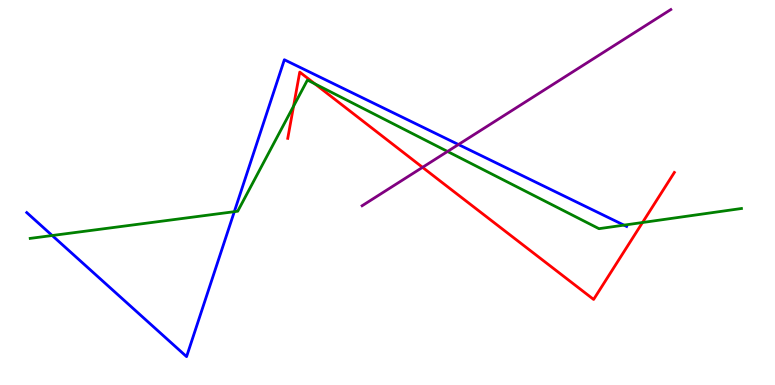[{'lines': ['blue', 'red'], 'intersections': []}, {'lines': ['green', 'red'], 'intersections': [{'x': 3.79, 'y': 7.24}, {'x': 4.06, 'y': 7.82}, {'x': 8.29, 'y': 4.22}]}, {'lines': ['purple', 'red'], 'intersections': [{'x': 5.45, 'y': 5.65}]}, {'lines': ['blue', 'green'], 'intersections': [{'x': 0.673, 'y': 3.88}, {'x': 3.02, 'y': 4.5}, {'x': 8.05, 'y': 4.15}]}, {'lines': ['blue', 'purple'], 'intersections': [{'x': 5.92, 'y': 6.25}]}, {'lines': ['green', 'purple'], 'intersections': [{'x': 5.77, 'y': 6.07}]}]